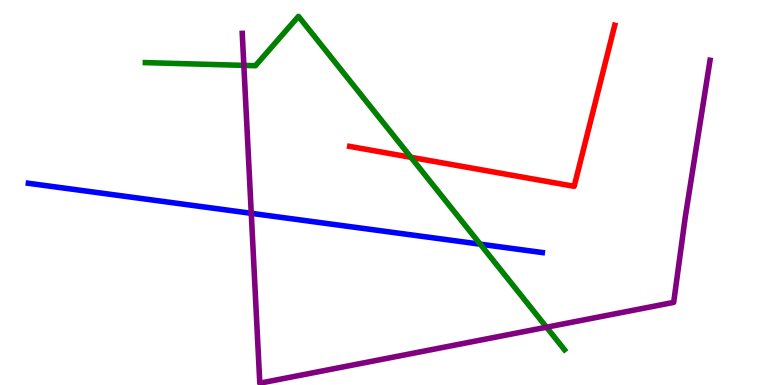[{'lines': ['blue', 'red'], 'intersections': []}, {'lines': ['green', 'red'], 'intersections': [{'x': 5.3, 'y': 5.91}]}, {'lines': ['purple', 'red'], 'intersections': []}, {'lines': ['blue', 'green'], 'intersections': [{'x': 6.2, 'y': 3.66}]}, {'lines': ['blue', 'purple'], 'intersections': [{'x': 3.24, 'y': 4.46}]}, {'lines': ['green', 'purple'], 'intersections': [{'x': 3.15, 'y': 8.3}, {'x': 7.05, 'y': 1.5}]}]